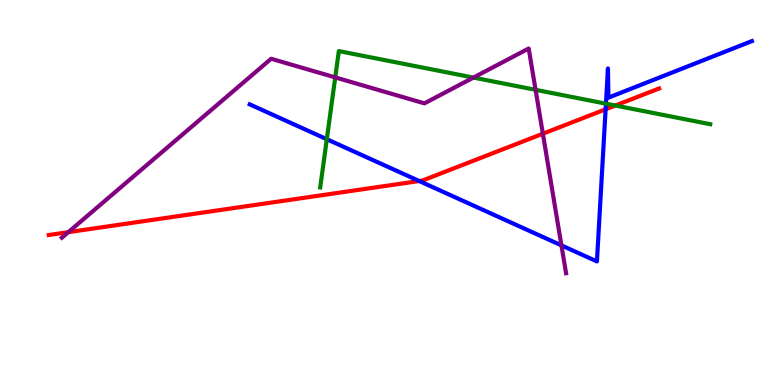[{'lines': ['blue', 'red'], 'intersections': [{'x': 5.41, 'y': 5.3}, {'x': 7.81, 'y': 7.16}]}, {'lines': ['green', 'red'], 'intersections': [{'x': 7.94, 'y': 7.26}]}, {'lines': ['purple', 'red'], 'intersections': [{'x': 0.882, 'y': 3.97}, {'x': 7.0, 'y': 6.53}]}, {'lines': ['blue', 'green'], 'intersections': [{'x': 4.22, 'y': 6.38}, {'x': 7.82, 'y': 7.31}]}, {'lines': ['blue', 'purple'], 'intersections': [{'x': 7.24, 'y': 3.63}]}, {'lines': ['green', 'purple'], 'intersections': [{'x': 4.33, 'y': 7.99}, {'x': 6.11, 'y': 7.98}, {'x': 6.91, 'y': 7.67}]}]